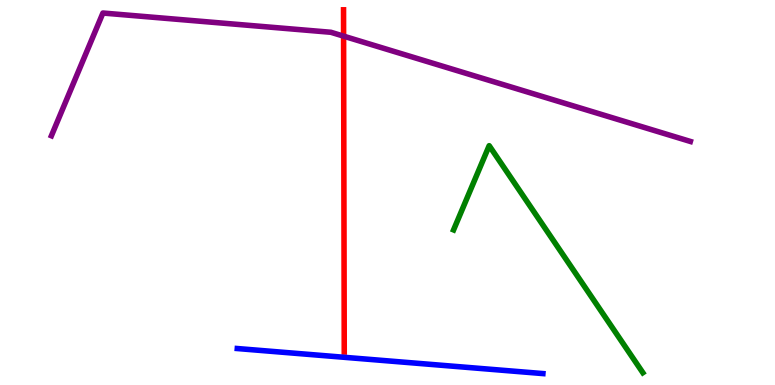[{'lines': ['blue', 'red'], 'intersections': []}, {'lines': ['green', 'red'], 'intersections': []}, {'lines': ['purple', 'red'], 'intersections': [{'x': 4.43, 'y': 9.06}]}, {'lines': ['blue', 'green'], 'intersections': []}, {'lines': ['blue', 'purple'], 'intersections': []}, {'lines': ['green', 'purple'], 'intersections': []}]